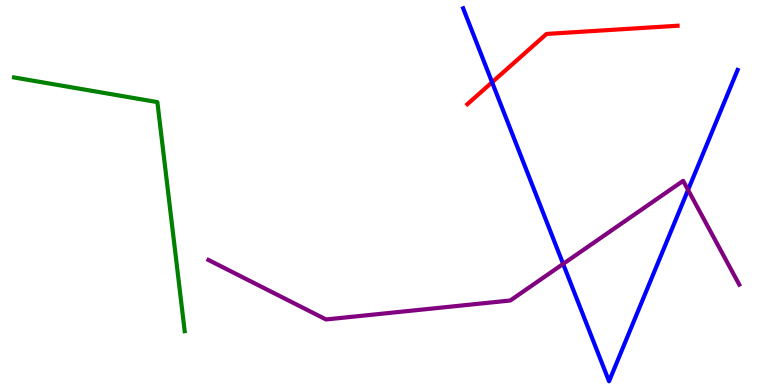[{'lines': ['blue', 'red'], 'intersections': [{'x': 6.35, 'y': 7.86}]}, {'lines': ['green', 'red'], 'intersections': []}, {'lines': ['purple', 'red'], 'intersections': []}, {'lines': ['blue', 'green'], 'intersections': []}, {'lines': ['blue', 'purple'], 'intersections': [{'x': 7.27, 'y': 3.14}, {'x': 8.88, 'y': 5.07}]}, {'lines': ['green', 'purple'], 'intersections': []}]